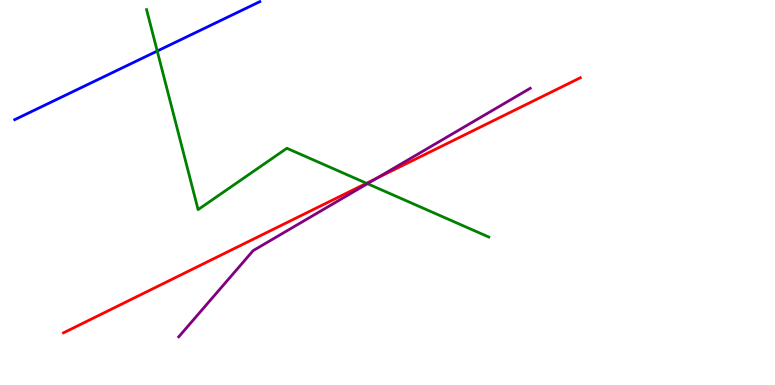[{'lines': ['blue', 'red'], 'intersections': []}, {'lines': ['green', 'red'], 'intersections': [{'x': 4.73, 'y': 5.24}]}, {'lines': ['purple', 'red'], 'intersections': [{'x': 4.86, 'y': 5.37}]}, {'lines': ['blue', 'green'], 'intersections': [{'x': 2.03, 'y': 8.67}]}, {'lines': ['blue', 'purple'], 'intersections': []}, {'lines': ['green', 'purple'], 'intersections': [{'x': 4.74, 'y': 5.23}]}]